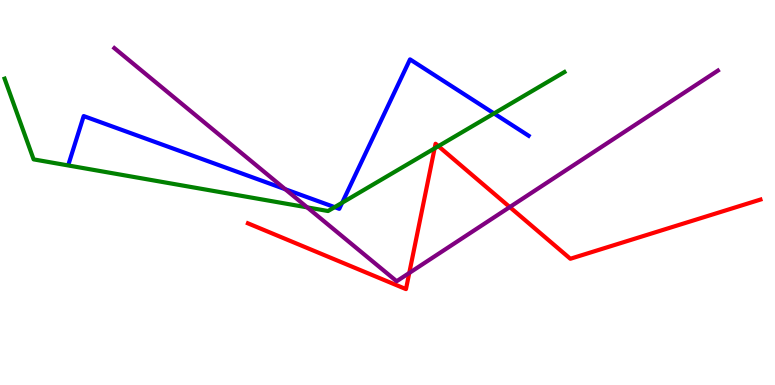[{'lines': ['blue', 'red'], 'intersections': []}, {'lines': ['green', 'red'], 'intersections': [{'x': 5.61, 'y': 6.15}, {'x': 5.66, 'y': 6.2}]}, {'lines': ['purple', 'red'], 'intersections': [{'x': 5.28, 'y': 2.91}, {'x': 6.58, 'y': 4.62}]}, {'lines': ['blue', 'green'], 'intersections': [{'x': 4.32, 'y': 4.62}, {'x': 4.41, 'y': 4.73}, {'x': 6.37, 'y': 7.05}]}, {'lines': ['blue', 'purple'], 'intersections': [{'x': 3.68, 'y': 5.09}]}, {'lines': ['green', 'purple'], 'intersections': [{'x': 3.96, 'y': 4.61}]}]